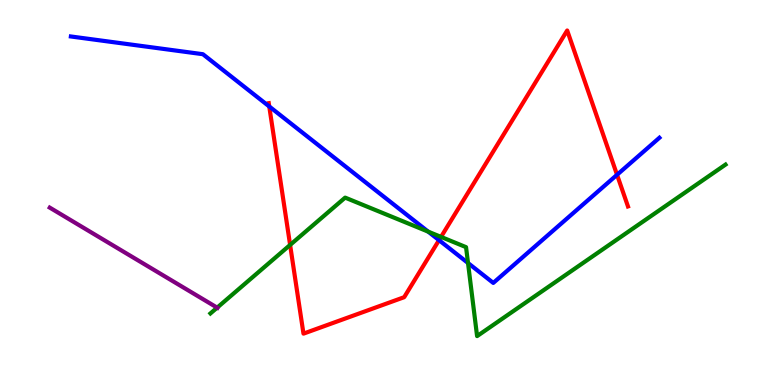[{'lines': ['blue', 'red'], 'intersections': [{'x': 3.47, 'y': 7.23}, {'x': 5.66, 'y': 3.76}, {'x': 7.96, 'y': 5.46}]}, {'lines': ['green', 'red'], 'intersections': [{'x': 3.74, 'y': 3.64}, {'x': 5.69, 'y': 3.85}]}, {'lines': ['purple', 'red'], 'intersections': []}, {'lines': ['blue', 'green'], 'intersections': [{'x': 5.52, 'y': 3.98}, {'x': 6.04, 'y': 3.17}]}, {'lines': ['blue', 'purple'], 'intersections': []}, {'lines': ['green', 'purple'], 'intersections': [{'x': 2.8, 'y': 2.01}]}]